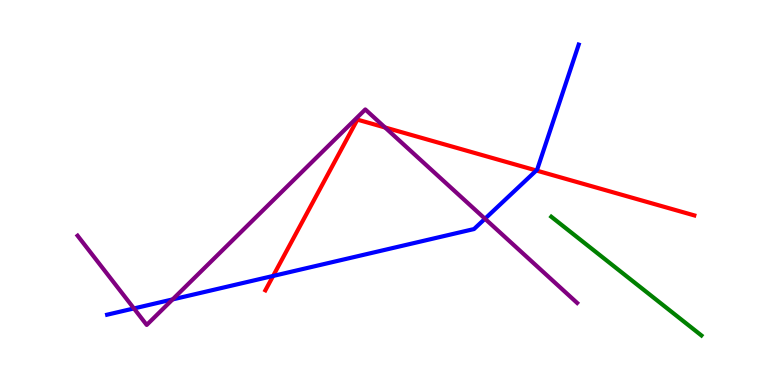[{'lines': ['blue', 'red'], 'intersections': [{'x': 3.52, 'y': 2.83}, {'x': 6.92, 'y': 5.57}]}, {'lines': ['green', 'red'], 'intersections': []}, {'lines': ['purple', 'red'], 'intersections': [{'x': 4.97, 'y': 6.69}]}, {'lines': ['blue', 'green'], 'intersections': []}, {'lines': ['blue', 'purple'], 'intersections': [{'x': 1.73, 'y': 1.99}, {'x': 2.23, 'y': 2.22}, {'x': 6.26, 'y': 4.32}]}, {'lines': ['green', 'purple'], 'intersections': []}]